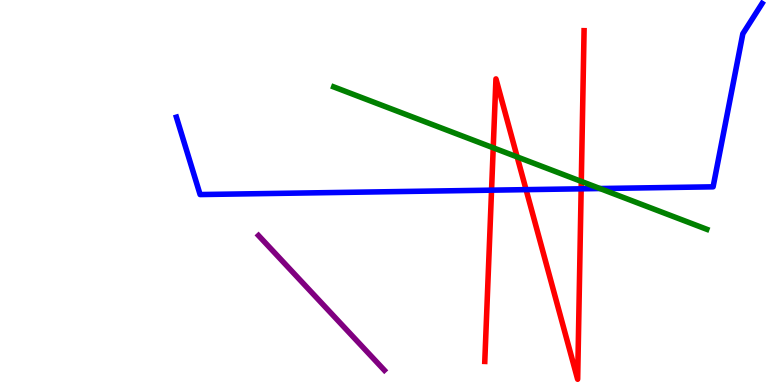[{'lines': ['blue', 'red'], 'intersections': [{'x': 6.34, 'y': 5.06}, {'x': 6.79, 'y': 5.07}, {'x': 7.5, 'y': 5.1}]}, {'lines': ['green', 'red'], 'intersections': [{'x': 6.36, 'y': 6.16}, {'x': 6.67, 'y': 5.92}, {'x': 7.5, 'y': 5.29}]}, {'lines': ['purple', 'red'], 'intersections': []}, {'lines': ['blue', 'green'], 'intersections': [{'x': 7.74, 'y': 5.1}]}, {'lines': ['blue', 'purple'], 'intersections': []}, {'lines': ['green', 'purple'], 'intersections': []}]